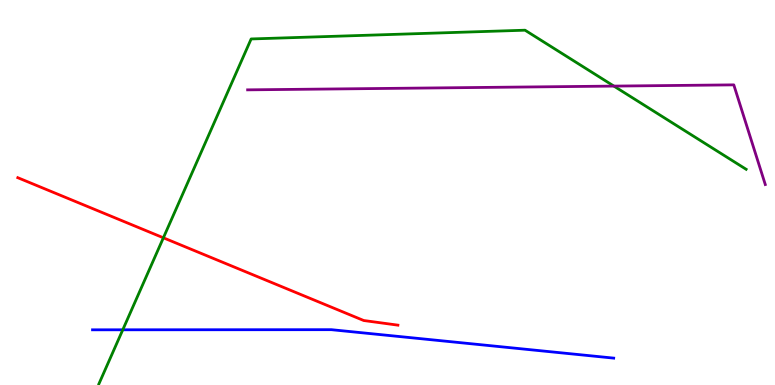[{'lines': ['blue', 'red'], 'intersections': []}, {'lines': ['green', 'red'], 'intersections': [{'x': 2.11, 'y': 3.82}]}, {'lines': ['purple', 'red'], 'intersections': []}, {'lines': ['blue', 'green'], 'intersections': [{'x': 1.58, 'y': 1.43}]}, {'lines': ['blue', 'purple'], 'intersections': []}, {'lines': ['green', 'purple'], 'intersections': [{'x': 7.92, 'y': 7.76}]}]